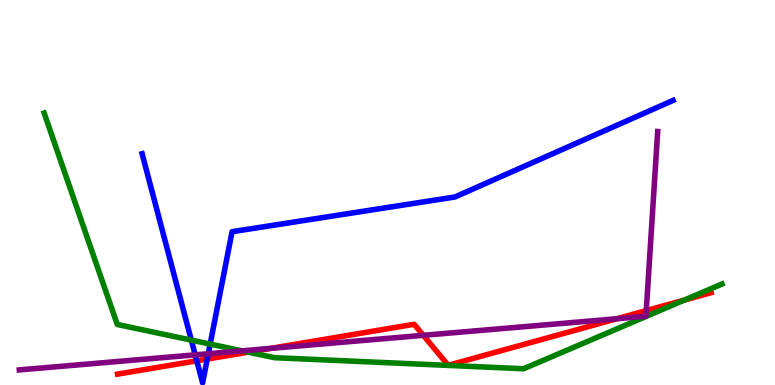[{'lines': ['blue', 'red'], 'intersections': [{'x': 2.54, 'y': 0.628}, {'x': 2.67, 'y': 0.674}]}, {'lines': ['green', 'red'], 'intersections': [{'x': 3.2, 'y': 0.853}, {'x': 8.83, 'y': 2.21}]}, {'lines': ['purple', 'red'], 'intersections': [{'x': 3.49, 'y': 0.951}, {'x': 5.46, 'y': 1.29}, {'x': 7.96, 'y': 1.72}, {'x': 8.34, 'y': 1.93}]}, {'lines': ['blue', 'green'], 'intersections': [{'x': 2.47, 'y': 1.17}, {'x': 2.71, 'y': 1.06}]}, {'lines': ['blue', 'purple'], 'intersections': [{'x': 2.52, 'y': 0.783}, {'x': 2.69, 'y': 0.812}]}, {'lines': ['green', 'purple'], 'intersections': [{'x': 3.12, 'y': 0.887}]}]